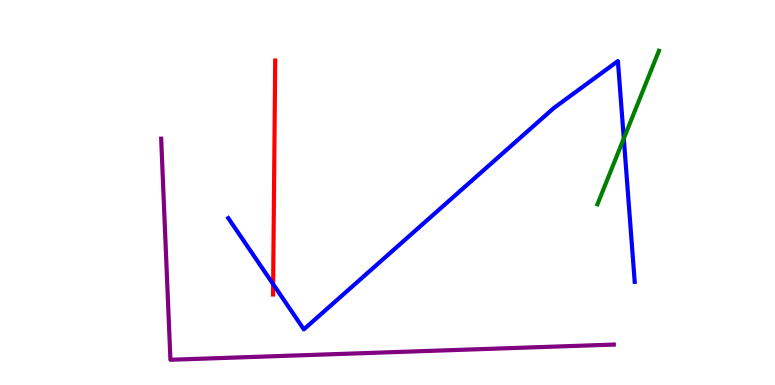[{'lines': ['blue', 'red'], 'intersections': [{'x': 3.52, 'y': 2.62}]}, {'lines': ['green', 'red'], 'intersections': []}, {'lines': ['purple', 'red'], 'intersections': []}, {'lines': ['blue', 'green'], 'intersections': [{'x': 8.05, 'y': 6.4}]}, {'lines': ['blue', 'purple'], 'intersections': []}, {'lines': ['green', 'purple'], 'intersections': []}]